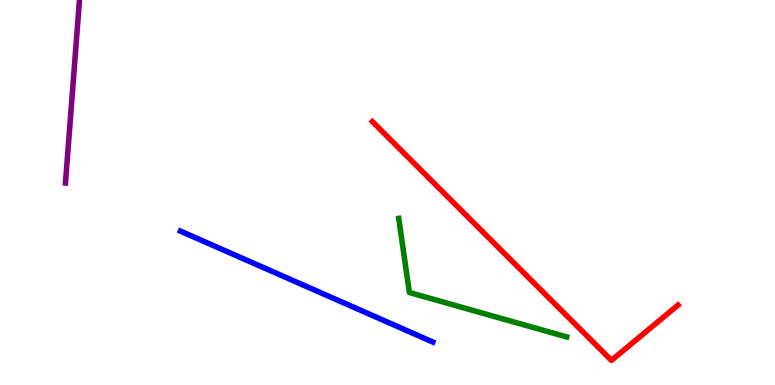[{'lines': ['blue', 'red'], 'intersections': []}, {'lines': ['green', 'red'], 'intersections': []}, {'lines': ['purple', 'red'], 'intersections': []}, {'lines': ['blue', 'green'], 'intersections': []}, {'lines': ['blue', 'purple'], 'intersections': []}, {'lines': ['green', 'purple'], 'intersections': []}]